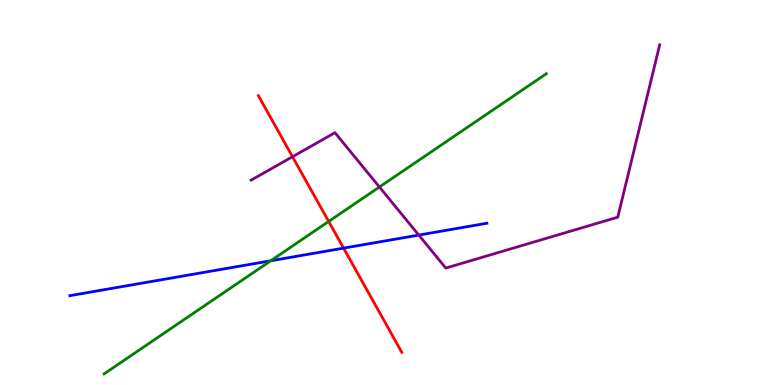[{'lines': ['blue', 'red'], 'intersections': [{'x': 4.43, 'y': 3.55}]}, {'lines': ['green', 'red'], 'intersections': [{'x': 4.24, 'y': 4.25}]}, {'lines': ['purple', 'red'], 'intersections': [{'x': 3.77, 'y': 5.93}]}, {'lines': ['blue', 'green'], 'intersections': [{'x': 3.49, 'y': 3.23}]}, {'lines': ['blue', 'purple'], 'intersections': [{'x': 5.4, 'y': 3.89}]}, {'lines': ['green', 'purple'], 'intersections': [{'x': 4.9, 'y': 5.14}]}]